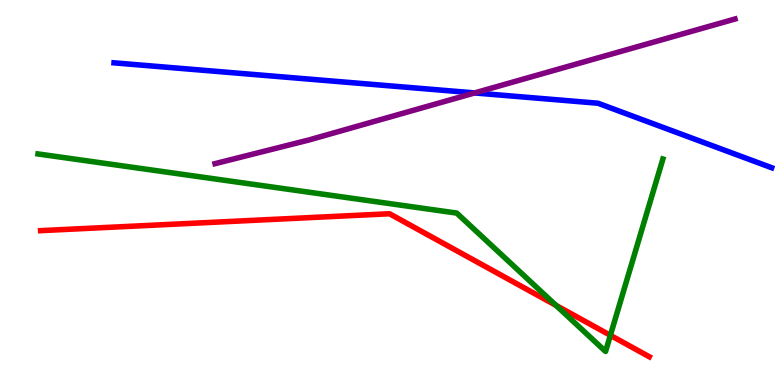[{'lines': ['blue', 'red'], 'intersections': []}, {'lines': ['green', 'red'], 'intersections': [{'x': 7.17, 'y': 2.07}, {'x': 7.88, 'y': 1.29}]}, {'lines': ['purple', 'red'], 'intersections': []}, {'lines': ['blue', 'green'], 'intersections': []}, {'lines': ['blue', 'purple'], 'intersections': [{'x': 6.12, 'y': 7.59}]}, {'lines': ['green', 'purple'], 'intersections': []}]